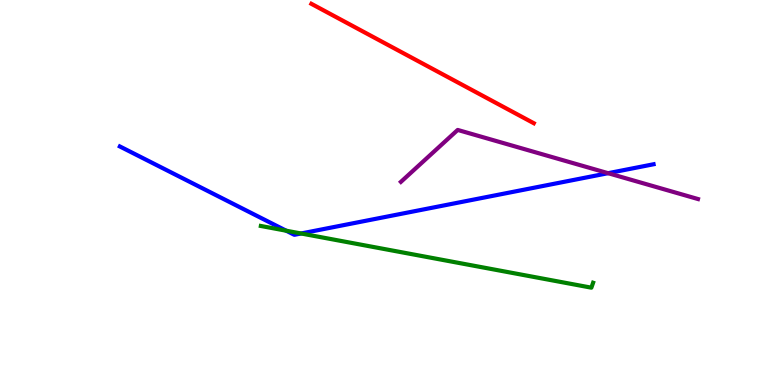[{'lines': ['blue', 'red'], 'intersections': []}, {'lines': ['green', 'red'], 'intersections': []}, {'lines': ['purple', 'red'], 'intersections': []}, {'lines': ['blue', 'green'], 'intersections': [{'x': 3.69, 'y': 4.01}, {'x': 3.88, 'y': 3.94}]}, {'lines': ['blue', 'purple'], 'intersections': [{'x': 7.85, 'y': 5.5}]}, {'lines': ['green', 'purple'], 'intersections': []}]